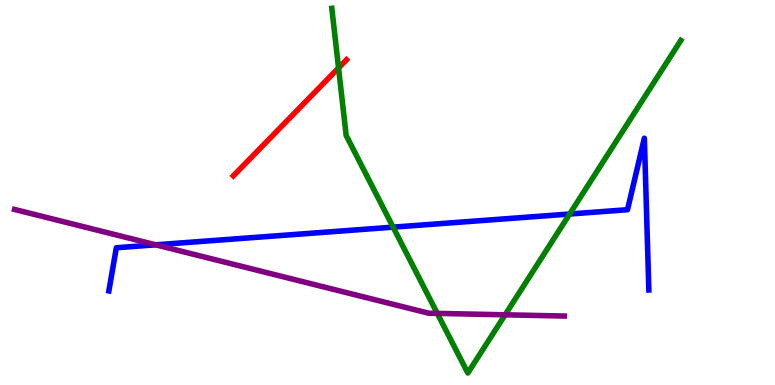[{'lines': ['blue', 'red'], 'intersections': []}, {'lines': ['green', 'red'], 'intersections': [{'x': 4.37, 'y': 8.24}]}, {'lines': ['purple', 'red'], 'intersections': []}, {'lines': ['blue', 'green'], 'intersections': [{'x': 5.07, 'y': 4.1}, {'x': 7.35, 'y': 4.44}]}, {'lines': ['blue', 'purple'], 'intersections': [{'x': 2.01, 'y': 3.64}]}, {'lines': ['green', 'purple'], 'intersections': [{'x': 5.64, 'y': 1.86}, {'x': 6.52, 'y': 1.82}]}]